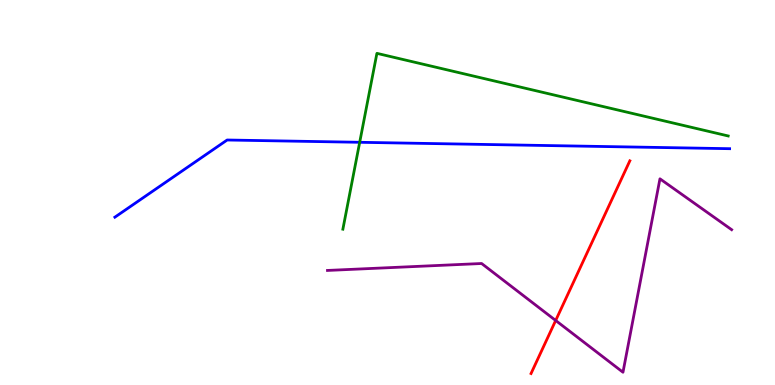[{'lines': ['blue', 'red'], 'intersections': []}, {'lines': ['green', 'red'], 'intersections': []}, {'lines': ['purple', 'red'], 'intersections': [{'x': 7.17, 'y': 1.68}]}, {'lines': ['blue', 'green'], 'intersections': [{'x': 4.64, 'y': 6.3}]}, {'lines': ['blue', 'purple'], 'intersections': []}, {'lines': ['green', 'purple'], 'intersections': []}]